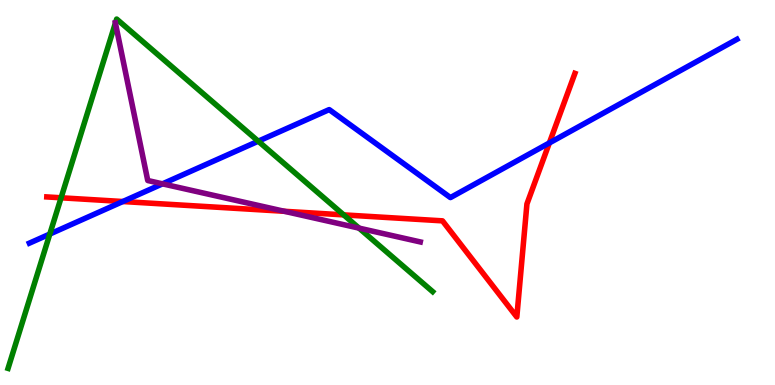[{'lines': ['blue', 'red'], 'intersections': [{'x': 1.58, 'y': 4.77}, {'x': 7.09, 'y': 6.29}]}, {'lines': ['green', 'red'], 'intersections': [{'x': 0.788, 'y': 4.86}, {'x': 4.43, 'y': 4.42}]}, {'lines': ['purple', 'red'], 'intersections': [{'x': 3.67, 'y': 4.51}]}, {'lines': ['blue', 'green'], 'intersections': [{'x': 0.643, 'y': 3.92}, {'x': 3.33, 'y': 6.33}]}, {'lines': ['blue', 'purple'], 'intersections': [{'x': 2.1, 'y': 5.22}]}, {'lines': ['green', 'purple'], 'intersections': [{'x': 1.49, 'y': 9.4}, {'x': 4.63, 'y': 4.07}]}]